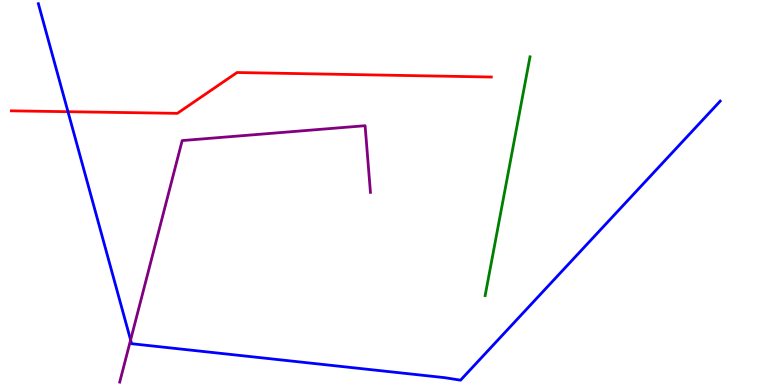[{'lines': ['blue', 'red'], 'intersections': [{'x': 0.877, 'y': 7.1}]}, {'lines': ['green', 'red'], 'intersections': []}, {'lines': ['purple', 'red'], 'intersections': []}, {'lines': ['blue', 'green'], 'intersections': []}, {'lines': ['blue', 'purple'], 'intersections': [{'x': 1.69, 'y': 1.17}]}, {'lines': ['green', 'purple'], 'intersections': []}]